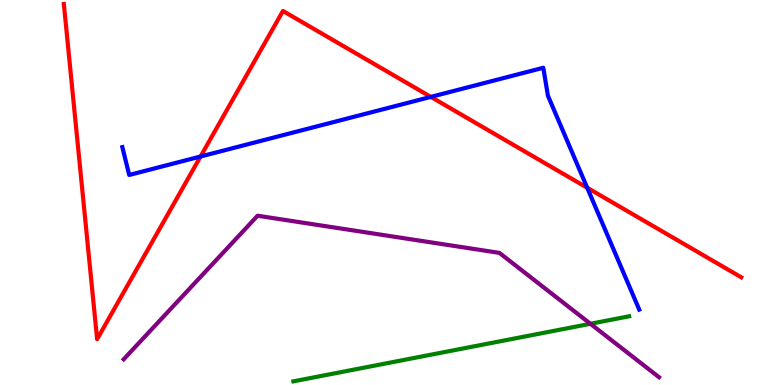[{'lines': ['blue', 'red'], 'intersections': [{'x': 2.59, 'y': 5.93}, {'x': 5.56, 'y': 7.48}, {'x': 7.58, 'y': 5.12}]}, {'lines': ['green', 'red'], 'intersections': []}, {'lines': ['purple', 'red'], 'intersections': []}, {'lines': ['blue', 'green'], 'intersections': []}, {'lines': ['blue', 'purple'], 'intersections': []}, {'lines': ['green', 'purple'], 'intersections': [{'x': 7.62, 'y': 1.59}]}]